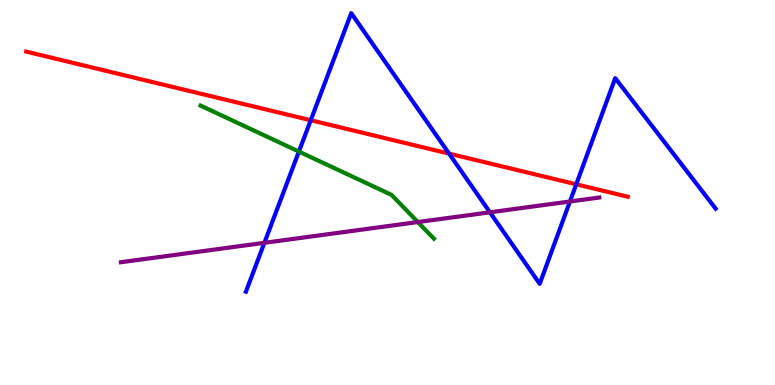[{'lines': ['blue', 'red'], 'intersections': [{'x': 4.01, 'y': 6.88}, {'x': 5.79, 'y': 6.01}, {'x': 7.44, 'y': 5.21}]}, {'lines': ['green', 'red'], 'intersections': []}, {'lines': ['purple', 'red'], 'intersections': []}, {'lines': ['blue', 'green'], 'intersections': [{'x': 3.86, 'y': 6.06}]}, {'lines': ['blue', 'purple'], 'intersections': [{'x': 3.41, 'y': 3.69}, {'x': 6.32, 'y': 4.49}, {'x': 7.35, 'y': 4.77}]}, {'lines': ['green', 'purple'], 'intersections': [{'x': 5.39, 'y': 4.23}]}]